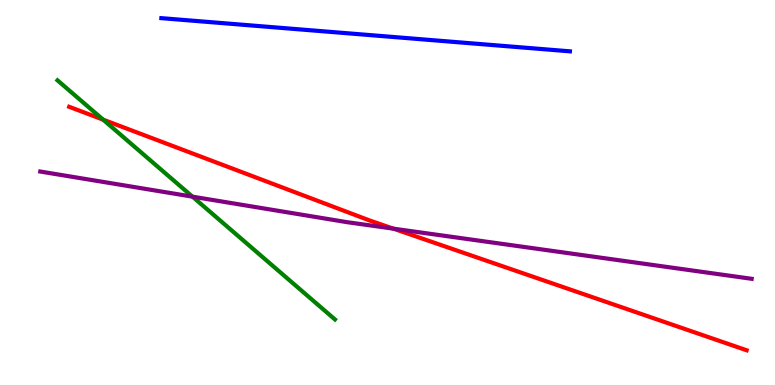[{'lines': ['blue', 'red'], 'intersections': []}, {'lines': ['green', 'red'], 'intersections': [{'x': 1.33, 'y': 6.89}]}, {'lines': ['purple', 'red'], 'intersections': [{'x': 5.08, 'y': 4.06}]}, {'lines': ['blue', 'green'], 'intersections': []}, {'lines': ['blue', 'purple'], 'intersections': []}, {'lines': ['green', 'purple'], 'intersections': [{'x': 2.48, 'y': 4.89}]}]